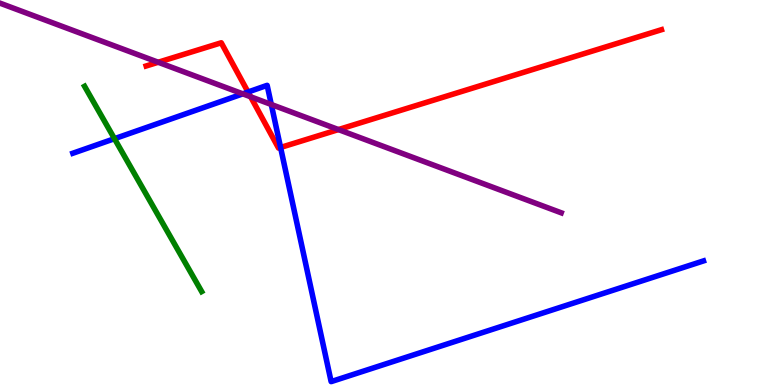[{'lines': ['blue', 'red'], 'intersections': [{'x': 3.2, 'y': 7.61}, {'x': 3.62, 'y': 6.17}]}, {'lines': ['green', 'red'], 'intersections': []}, {'lines': ['purple', 'red'], 'intersections': [{'x': 2.04, 'y': 8.38}, {'x': 3.23, 'y': 7.49}, {'x': 4.37, 'y': 6.63}]}, {'lines': ['blue', 'green'], 'intersections': [{'x': 1.48, 'y': 6.4}]}, {'lines': ['blue', 'purple'], 'intersections': [{'x': 3.13, 'y': 7.56}, {'x': 3.5, 'y': 7.29}]}, {'lines': ['green', 'purple'], 'intersections': []}]